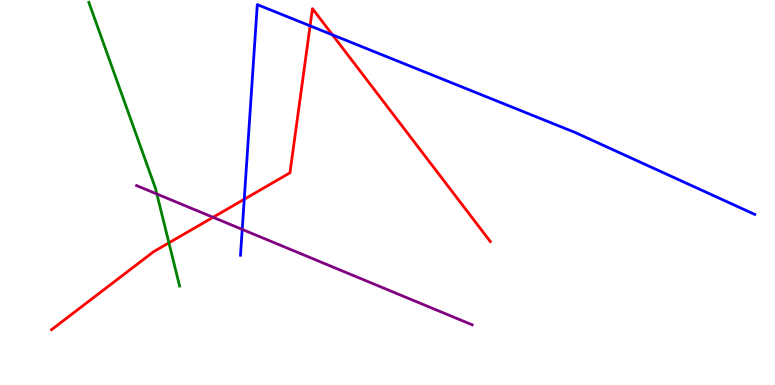[{'lines': ['blue', 'red'], 'intersections': [{'x': 3.15, 'y': 4.82}, {'x': 4.0, 'y': 9.33}, {'x': 4.29, 'y': 9.09}]}, {'lines': ['green', 'red'], 'intersections': [{'x': 2.18, 'y': 3.69}]}, {'lines': ['purple', 'red'], 'intersections': [{'x': 2.75, 'y': 4.36}]}, {'lines': ['blue', 'green'], 'intersections': []}, {'lines': ['blue', 'purple'], 'intersections': [{'x': 3.13, 'y': 4.04}]}, {'lines': ['green', 'purple'], 'intersections': [{'x': 2.02, 'y': 4.96}]}]